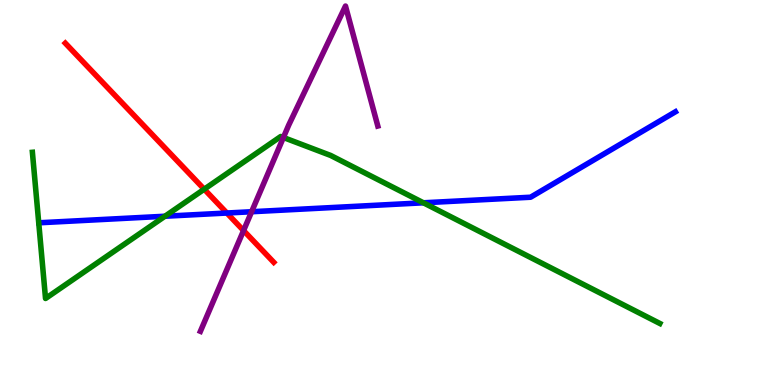[{'lines': ['blue', 'red'], 'intersections': [{'x': 2.93, 'y': 4.47}]}, {'lines': ['green', 'red'], 'intersections': [{'x': 2.64, 'y': 5.09}]}, {'lines': ['purple', 'red'], 'intersections': [{'x': 3.14, 'y': 4.01}]}, {'lines': ['blue', 'green'], 'intersections': [{'x': 2.13, 'y': 4.38}, {'x': 5.46, 'y': 4.73}]}, {'lines': ['blue', 'purple'], 'intersections': [{'x': 3.25, 'y': 4.5}]}, {'lines': ['green', 'purple'], 'intersections': [{'x': 3.66, 'y': 6.43}]}]